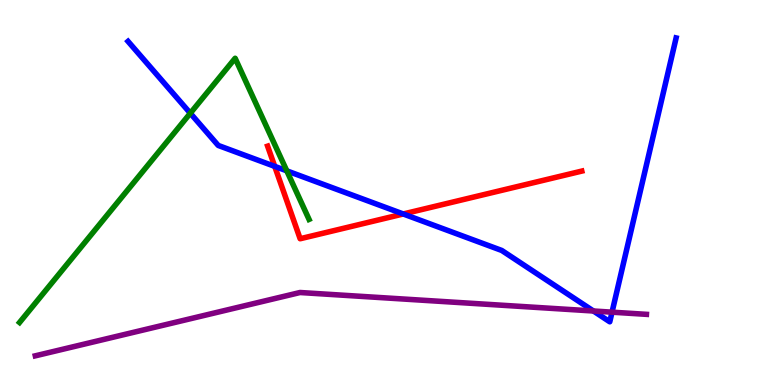[{'lines': ['blue', 'red'], 'intersections': [{'x': 3.54, 'y': 5.68}, {'x': 5.2, 'y': 4.44}]}, {'lines': ['green', 'red'], 'intersections': []}, {'lines': ['purple', 'red'], 'intersections': []}, {'lines': ['blue', 'green'], 'intersections': [{'x': 2.46, 'y': 7.06}, {'x': 3.7, 'y': 5.56}]}, {'lines': ['blue', 'purple'], 'intersections': [{'x': 7.66, 'y': 1.92}, {'x': 7.9, 'y': 1.89}]}, {'lines': ['green', 'purple'], 'intersections': []}]